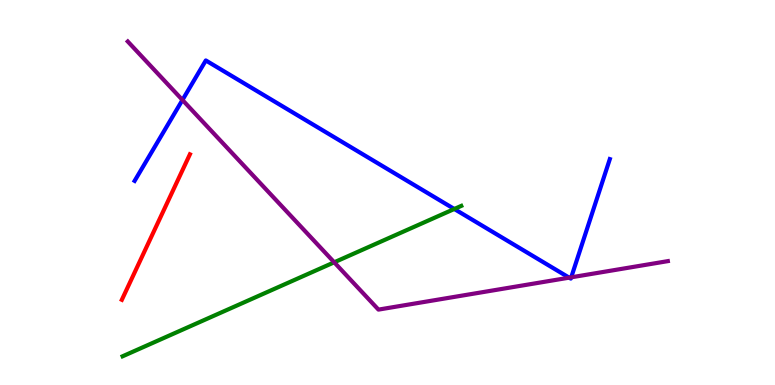[{'lines': ['blue', 'red'], 'intersections': []}, {'lines': ['green', 'red'], 'intersections': []}, {'lines': ['purple', 'red'], 'intersections': []}, {'lines': ['blue', 'green'], 'intersections': [{'x': 5.86, 'y': 4.57}]}, {'lines': ['blue', 'purple'], 'intersections': [{'x': 2.35, 'y': 7.4}, {'x': 7.34, 'y': 2.79}, {'x': 7.37, 'y': 2.8}]}, {'lines': ['green', 'purple'], 'intersections': [{'x': 4.31, 'y': 3.19}]}]